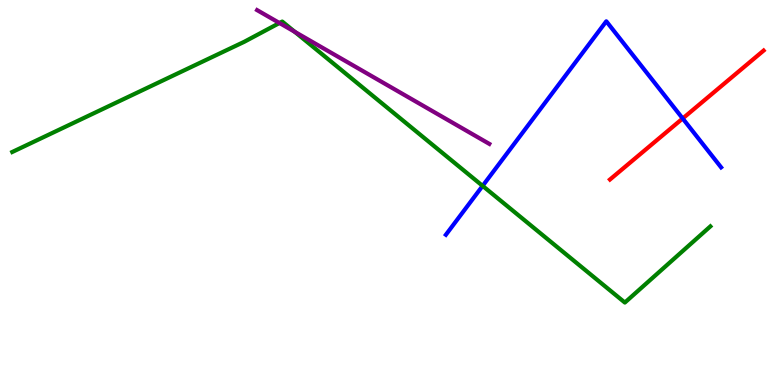[{'lines': ['blue', 'red'], 'intersections': [{'x': 8.81, 'y': 6.92}]}, {'lines': ['green', 'red'], 'intersections': []}, {'lines': ['purple', 'red'], 'intersections': []}, {'lines': ['blue', 'green'], 'intersections': [{'x': 6.23, 'y': 5.17}]}, {'lines': ['blue', 'purple'], 'intersections': []}, {'lines': ['green', 'purple'], 'intersections': [{'x': 3.61, 'y': 9.4}, {'x': 3.8, 'y': 9.17}]}]